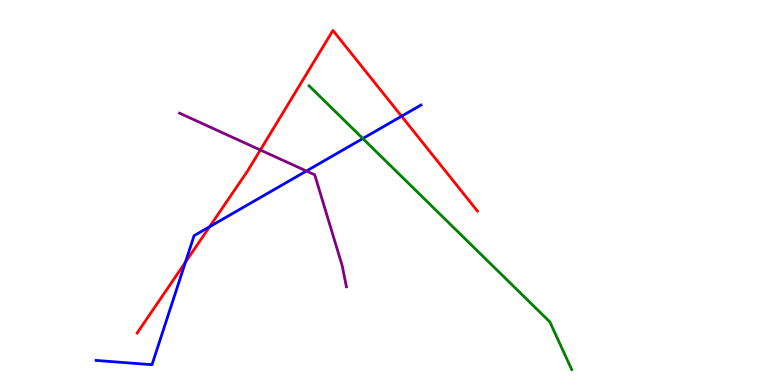[{'lines': ['blue', 'red'], 'intersections': [{'x': 2.39, 'y': 3.19}, {'x': 2.7, 'y': 4.11}, {'x': 5.18, 'y': 6.98}]}, {'lines': ['green', 'red'], 'intersections': []}, {'lines': ['purple', 'red'], 'intersections': [{'x': 3.36, 'y': 6.1}]}, {'lines': ['blue', 'green'], 'intersections': [{'x': 4.68, 'y': 6.4}]}, {'lines': ['blue', 'purple'], 'intersections': [{'x': 3.95, 'y': 5.56}]}, {'lines': ['green', 'purple'], 'intersections': []}]